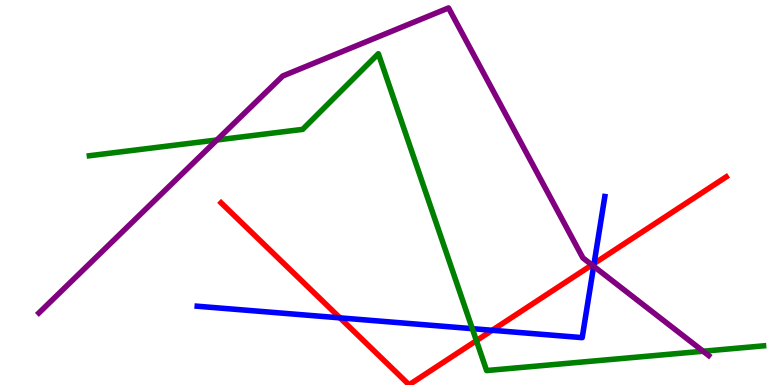[{'lines': ['blue', 'red'], 'intersections': [{'x': 4.39, 'y': 1.74}, {'x': 6.35, 'y': 1.42}, {'x': 7.67, 'y': 3.16}]}, {'lines': ['green', 'red'], 'intersections': [{'x': 6.15, 'y': 1.15}]}, {'lines': ['purple', 'red'], 'intersections': [{'x': 7.64, 'y': 3.12}]}, {'lines': ['blue', 'green'], 'intersections': [{'x': 6.09, 'y': 1.46}]}, {'lines': ['blue', 'purple'], 'intersections': [{'x': 7.66, 'y': 3.08}]}, {'lines': ['green', 'purple'], 'intersections': [{'x': 2.8, 'y': 6.36}, {'x': 9.07, 'y': 0.877}]}]